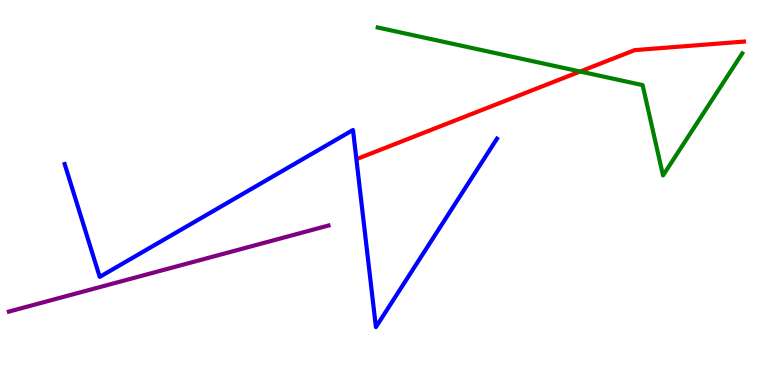[{'lines': ['blue', 'red'], 'intersections': []}, {'lines': ['green', 'red'], 'intersections': [{'x': 7.49, 'y': 8.14}]}, {'lines': ['purple', 'red'], 'intersections': []}, {'lines': ['blue', 'green'], 'intersections': []}, {'lines': ['blue', 'purple'], 'intersections': []}, {'lines': ['green', 'purple'], 'intersections': []}]